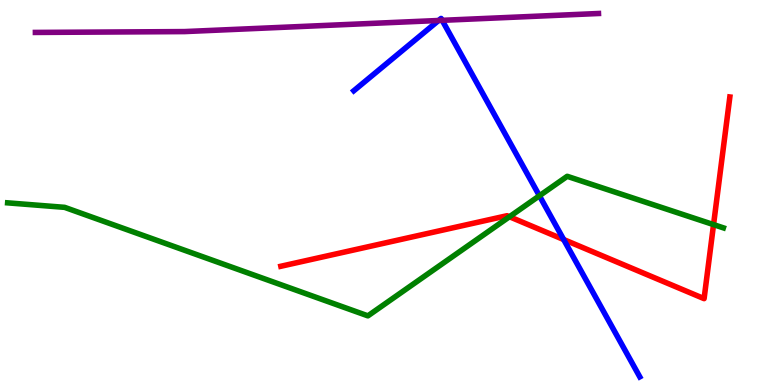[{'lines': ['blue', 'red'], 'intersections': [{'x': 7.27, 'y': 3.78}]}, {'lines': ['green', 'red'], 'intersections': [{'x': 6.57, 'y': 4.37}, {'x': 9.21, 'y': 4.17}]}, {'lines': ['purple', 'red'], 'intersections': []}, {'lines': ['blue', 'green'], 'intersections': [{'x': 6.96, 'y': 4.91}]}, {'lines': ['blue', 'purple'], 'intersections': [{'x': 5.66, 'y': 9.47}, {'x': 5.71, 'y': 9.47}]}, {'lines': ['green', 'purple'], 'intersections': []}]